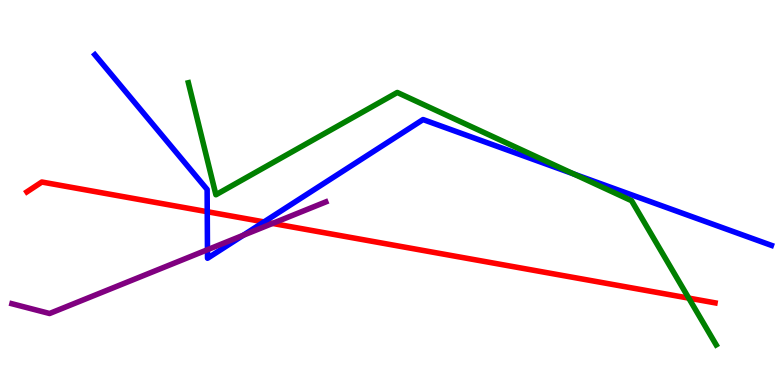[{'lines': ['blue', 'red'], 'intersections': [{'x': 2.67, 'y': 4.5}, {'x': 3.41, 'y': 4.24}]}, {'lines': ['green', 'red'], 'intersections': [{'x': 8.89, 'y': 2.26}]}, {'lines': ['purple', 'red'], 'intersections': [{'x': 3.52, 'y': 4.2}]}, {'lines': ['blue', 'green'], 'intersections': [{'x': 7.4, 'y': 5.48}]}, {'lines': ['blue', 'purple'], 'intersections': [{'x': 2.68, 'y': 3.51}, {'x': 3.14, 'y': 3.89}]}, {'lines': ['green', 'purple'], 'intersections': []}]